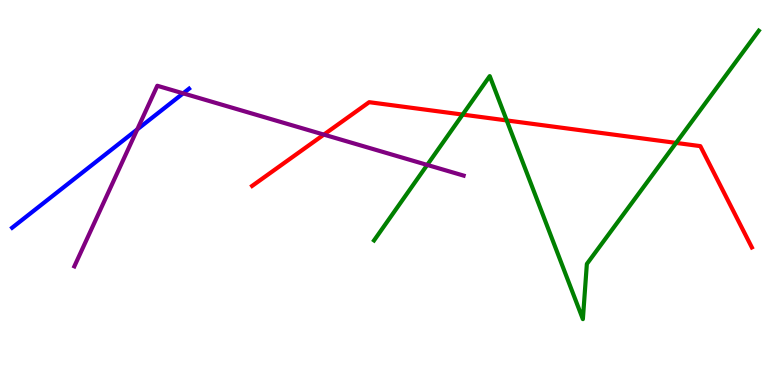[{'lines': ['blue', 'red'], 'intersections': []}, {'lines': ['green', 'red'], 'intersections': [{'x': 5.97, 'y': 7.02}, {'x': 6.54, 'y': 6.87}, {'x': 8.72, 'y': 6.29}]}, {'lines': ['purple', 'red'], 'intersections': [{'x': 4.18, 'y': 6.5}]}, {'lines': ['blue', 'green'], 'intersections': []}, {'lines': ['blue', 'purple'], 'intersections': [{'x': 1.77, 'y': 6.64}, {'x': 2.36, 'y': 7.58}]}, {'lines': ['green', 'purple'], 'intersections': [{'x': 5.51, 'y': 5.72}]}]